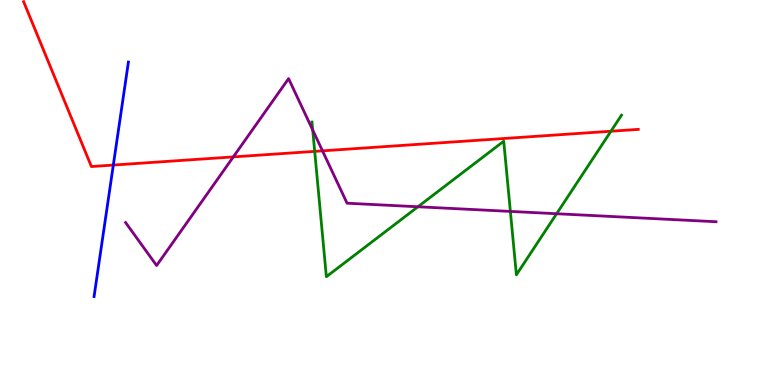[{'lines': ['blue', 'red'], 'intersections': [{'x': 1.46, 'y': 5.71}]}, {'lines': ['green', 'red'], 'intersections': [{'x': 4.06, 'y': 6.07}, {'x': 7.88, 'y': 6.59}]}, {'lines': ['purple', 'red'], 'intersections': [{'x': 3.01, 'y': 5.92}, {'x': 4.16, 'y': 6.08}]}, {'lines': ['blue', 'green'], 'intersections': []}, {'lines': ['blue', 'purple'], 'intersections': []}, {'lines': ['green', 'purple'], 'intersections': [{'x': 4.03, 'y': 6.62}, {'x': 5.39, 'y': 4.63}, {'x': 6.59, 'y': 4.51}, {'x': 7.18, 'y': 4.45}]}]